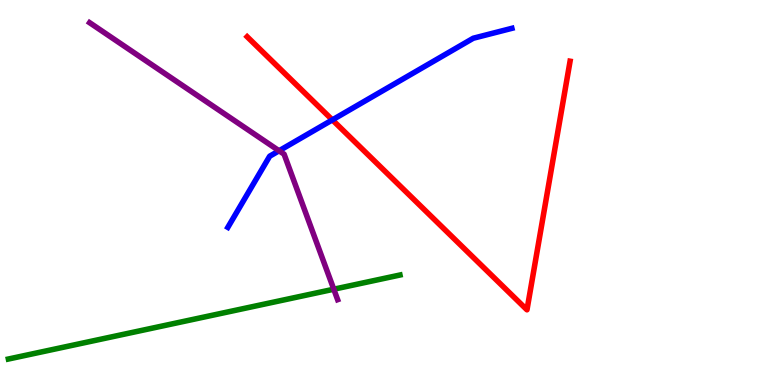[{'lines': ['blue', 'red'], 'intersections': [{'x': 4.29, 'y': 6.89}]}, {'lines': ['green', 'red'], 'intersections': []}, {'lines': ['purple', 'red'], 'intersections': []}, {'lines': ['blue', 'green'], 'intersections': []}, {'lines': ['blue', 'purple'], 'intersections': [{'x': 3.6, 'y': 6.08}]}, {'lines': ['green', 'purple'], 'intersections': [{'x': 4.31, 'y': 2.49}]}]